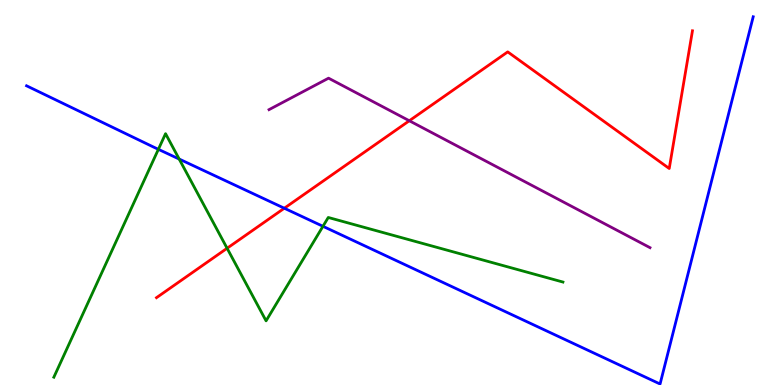[{'lines': ['blue', 'red'], 'intersections': [{'x': 3.67, 'y': 4.59}]}, {'lines': ['green', 'red'], 'intersections': [{'x': 2.93, 'y': 3.55}]}, {'lines': ['purple', 'red'], 'intersections': [{'x': 5.28, 'y': 6.86}]}, {'lines': ['blue', 'green'], 'intersections': [{'x': 2.04, 'y': 6.12}, {'x': 2.31, 'y': 5.87}, {'x': 4.17, 'y': 4.12}]}, {'lines': ['blue', 'purple'], 'intersections': []}, {'lines': ['green', 'purple'], 'intersections': []}]